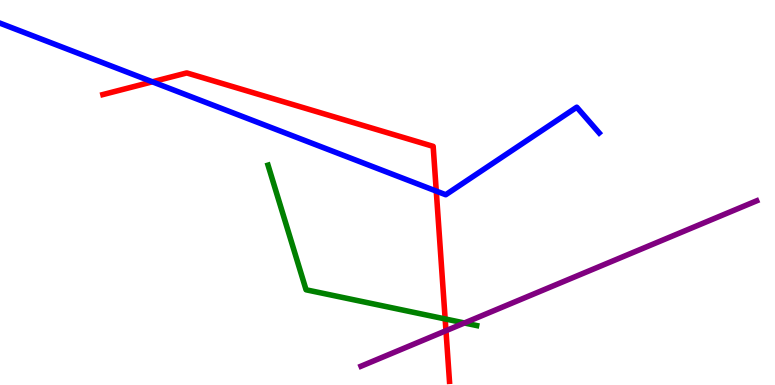[{'lines': ['blue', 'red'], 'intersections': [{'x': 1.97, 'y': 7.88}, {'x': 5.63, 'y': 5.04}]}, {'lines': ['green', 'red'], 'intersections': [{'x': 5.74, 'y': 1.72}]}, {'lines': ['purple', 'red'], 'intersections': [{'x': 5.75, 'y': 1.41}]}, {'lines': ['blue', 'green'], 'intersections': []}, {'lines': ['blue', 'purple'], 'intersections': []}, {'lines': ['green', 'purple'], 'intersections': [{'x': 5.99, 'y': 1.61}]}]